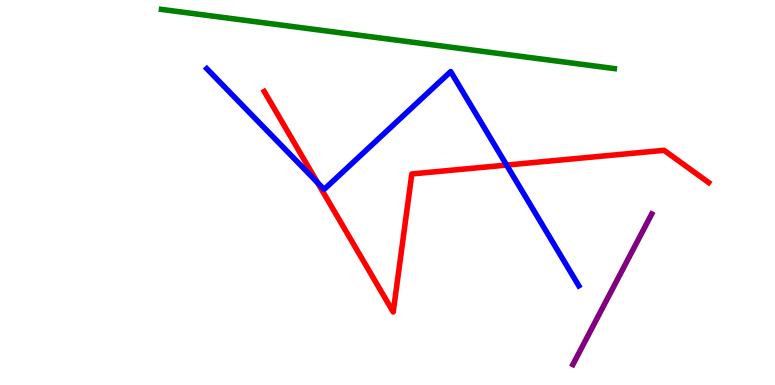[{'lines': ['blue', 'red'], 'intersections': [{'x': 4.1, 'y': 5.26}, {'x': 6.54, 'y': 5.71}]}, {'lines': ['green', 'red'], 'intersections': []}, {'lines': ['purple', 'red'], 'intersections': []}, {'lines': ['blue', 'green'], 'intersections': []}, {'lines': ['blue', 'purple'], 'intersections': []}, {'lines': ['green', 'purple'], 'intersections': []}]